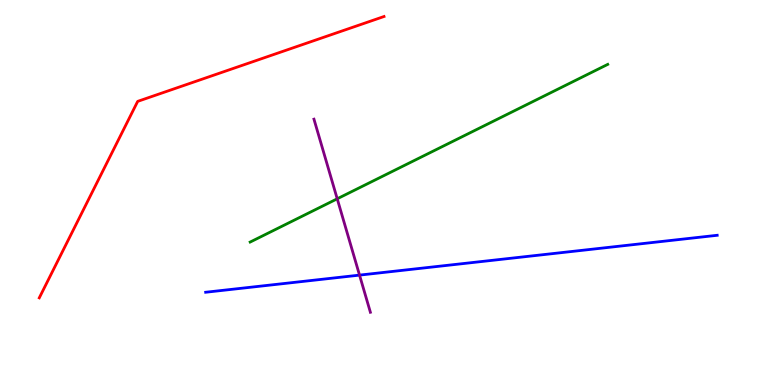[{'lines': ['blue', 'red'], 'intersections': []}, {'lines': ['green', 'red'], 'intersections': []}, {'lines': ['purple', 'red'], 'intersections': []}, {'lines': ['blue', 'green'], 'intersections': []}, {'lines': ['blue', 'purple'], 'intersections': [{'x': 4.64, 'y': 2.85}]}, {'lines': ['green', 'purple'], 'intersections': [{'x': 4.35, 'y': 4.84}]}]